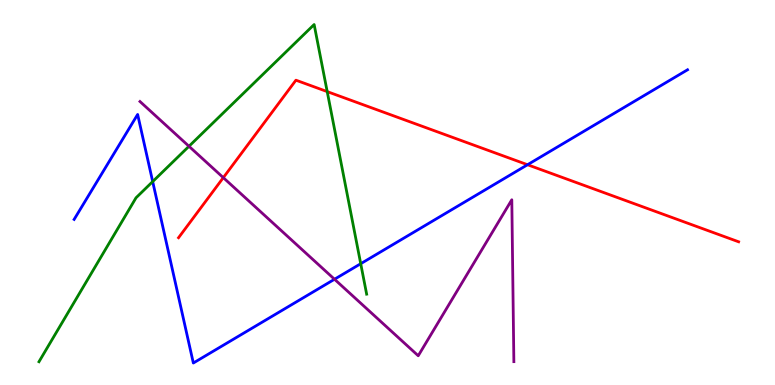[{'lines': ['blue', 'red'], 'intersections': [{'x': 6.81, 'y': 5.72}]}, {'lines': ['green', 'red'], 'intersections': [{'x': 4.22, 'y': 7.62}]}, {'lines': ['purple', 'red'], 'intersections': [{'x': 2.88, 'y': 5.39}]}, {'lines': ['blue', 'green'], 'intersections': [{'x': 1.97, 'y': 5.28}, {'x': 4.65, 'y': 3.15}]}, {'lines': ['blue', 'purple'], 'intersections': [{'x': 4.32, 'y': 2.75}]}, {'lines': ['green', 'purple'], 'intersections': [{'x': 2.44, 'y': 6.2}]}]